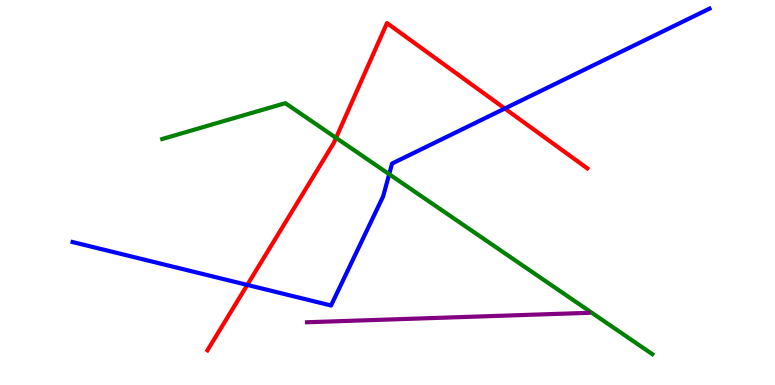[{'lines': ['blue', 'red'], 'intersections': [{'x': 3.19, 'y': 2.6}, {'x': 6.51, 'y': 7.18}]}, {'lines': ['green', 'red'], 'intersections': [{'x': 4.34, 'y': 6.42}]}, {'lines': ['purple', 'red'], 'intersections': []}, {'lines': ['blue', 'green'], 'intersections': [{'x': 5.02, 'y': 5.48}]}, {'lines': ['blue', 'purple'], 'intersections': []}, {'lines': ['green', 'purple'], 'intersections': []}]